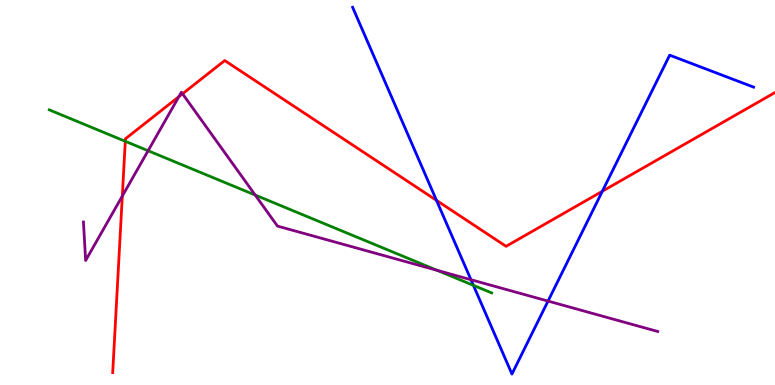[{'lines': ['blue', 'red'], 'intersections': [{'x': 5.63, 'y': 4.8}, {'x': 7.77, 'y': 5.03}]}, {'lines': ['green', 'red'], 'intersections': [{'x': 1.62, 'y': 6.33}]}, {'lines': ['purple', 'red'], 'intersections': [{'x': 1.58, 'y': 4.91}, {'x': 2.31, 'y': 7.49}, {'x': 2.36, 'y': 7.56}]}, {'lines': ['blue', 'green'], 'intersections': [{'x': 6.11, 'y': 2.59}]}, {'lines': ['blue', 'purple'], 'intersections': [{'x': 6.08, 'y': 2.73}, {'x': 7.07, 'y': 2.18}]}, {'lines': ['green', 'purple'], 'intersections': [{'x': 1.91, 'y': 6.08}, {'x': 3.29, 'y': 4.93}, {'x': 5.64, 'y': 2.98}]}]